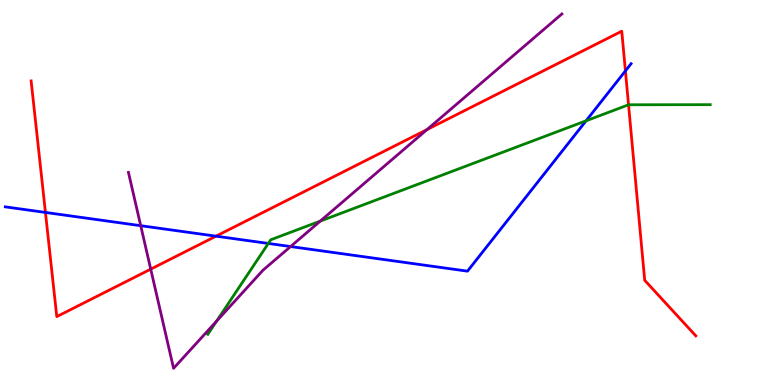[{'lines': ['blue', 'red'], 'intersections': [{'x': 0.586, 'y': 4.48}, {'x': 2.79, 'y': 3.87}, {'x': 8.07, 'y': 8.16}]}, {'lines': ['green', 'red'], 'intersections': [{'x': 8.11, 'y': 7.28}]}, {'lines': ['purple', 'red'], 'intersections': [{'x': 1.94, 'y': 3.01}, {'x': 5.51, 'y': 6.63}]}, {'lines': ['blue', 'green'], 'intersections': [{'x': 3.46, 'y': 3.68}, {'x': 7.56, 'y': 6.86}]}, {'lines': ['blue', 'purple'], 'intersections': [{'x': 1.82, 'y': 4.14}, {'x': 3.75, 'y': 3.6}]}, {'lines': ['green', 'purple'], 'intersections': [{'x': 2.8, 'y': 1.66}, {'x': 4.13, 'y': 4.26}]}]